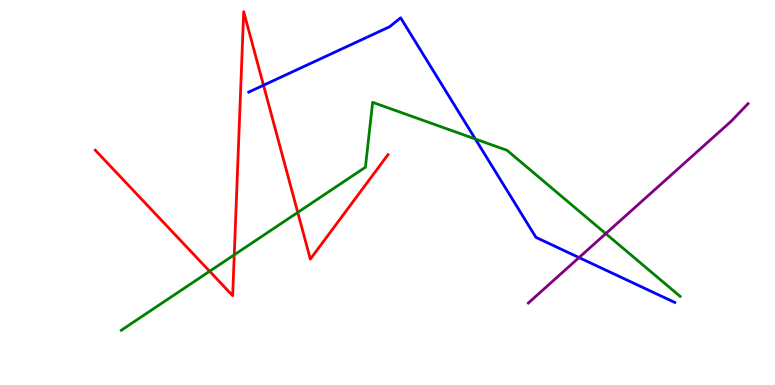[{'lines': ['blue', 'red'], 'intersections': [{'x': 3.4, 'y': 7.79}]}, {'lines': ['green', 'red'], 'intersections': [{'x': 2.7, 'y': 2.95}, {'x': 3.02, 'y': 3.38}, {'x': 3.84, 'y': 4.48}]}, {'lines': ['purple', 'red'], 'intersections': []}, {'lines': ['blue', 'green'], 'intersections': [{'x': 6.13, 'y': 6.39}]}, {'lines': ['blue', 'purple'], 'intersections': [{'x': 7.47, 'y': 3.31}]}, {'lines': ['green', 'purple'], 'intersections': [{'x': 7.82, 'y': 3.93}]}]